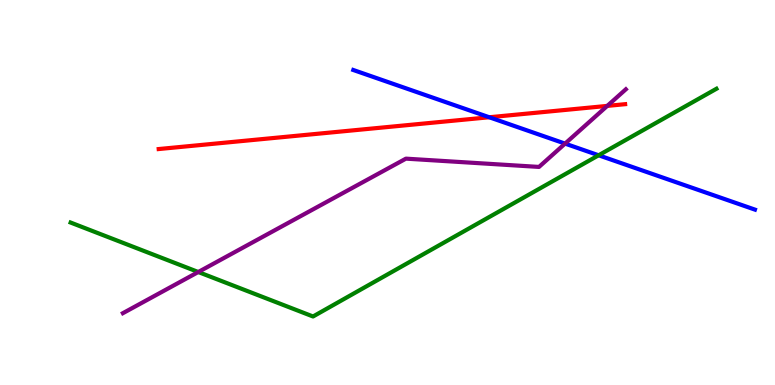[{'lines': ['blue', 'red'], 'intersections': [{'x': 6.31, 'y': 6.95}]}, {'lines': ['green', 'red'], 'intersections': []}, {'lines': ['purple', 'red'], 'intersections': [{'x': 7.84, 'y': 7.25}]}, {'lines': ['blue', 'green'], 'intersections': [{'x': 7.72, 'y': 5.97}]}, {'lines': ['blue', 'purple'], 'intersections': [{'x': 7.29, 'y': 6.27}]}, {'lines': ['green', 'purple'], 'intersections': [{'x': 2.56, 'y': 2.93}]}]